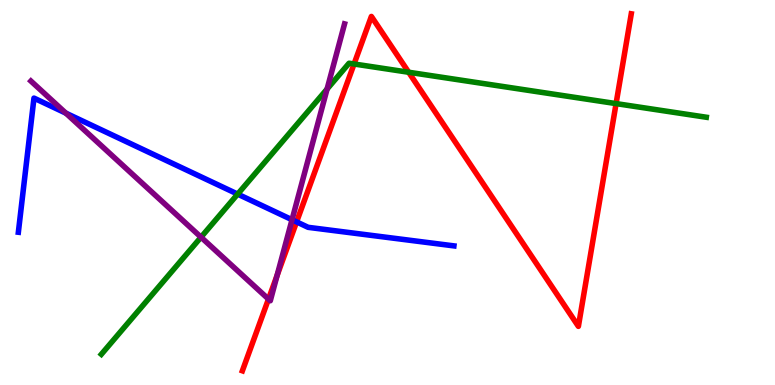[{'lines': ['blue', 'red'], 'intersections': [{'x': 3.83, 'y': 4.24}]}, {'lines': ['green', 'red'], 'intersections': [{'x': 4.57, 'y': 8.34}, {'x': 5.27, 'y': 8.12}, {'x': 7.95, 'y': 7.31}]}, {'lines': ['purple', 'red'], 'intersections': [{'x': 3.46, 'y': 2.23}, {'x': 3.58, 'y': 2.85}]}, {'lines': ['blue', 'green'], 'intersections': [{'x': 3.07, 'y': 4.96}]}, {'lines': ['blue', 'purple'], 'intersections': [{'x': 0.85, 'y': 7.06}, {'x': 3.77, 'y': 4.29}]}, {'lines': ['green', 'purple'], 'intersections': [{'x': 2.59, 'y': 3.84}, {'x': 4.22, 'y': 7.69}]}]